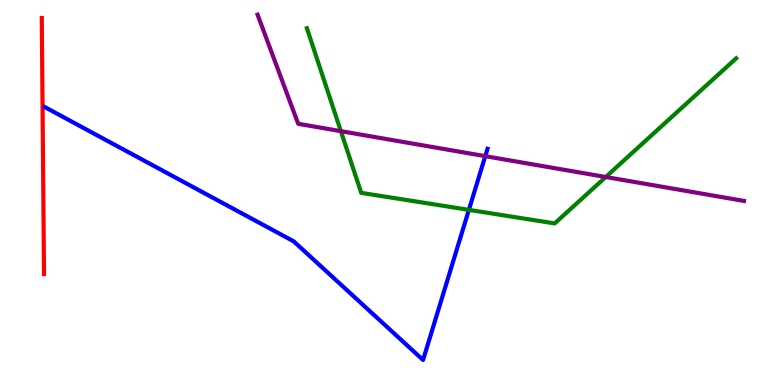[{'lines': ['blue', 'red'], 'intersections': []}, {'lines': ['green', 'red'], 'intersections': []}, {'lines': ['purple', 'red'], 'intersections': []}, {'lines': ['blue', 'green'], 'intersections': [{'x': 6.05, 'y': 4.55}]}, {'lines': ['blue', 'purple'], 'intersections': [{'x': 6.26, 'y': 5.94}]}, {'lines': ['green', 'purple'], 'intersections': [{'x': 4.4, 'y': 6.59}, {'x': 7.82, 'y': 5.4}]}]